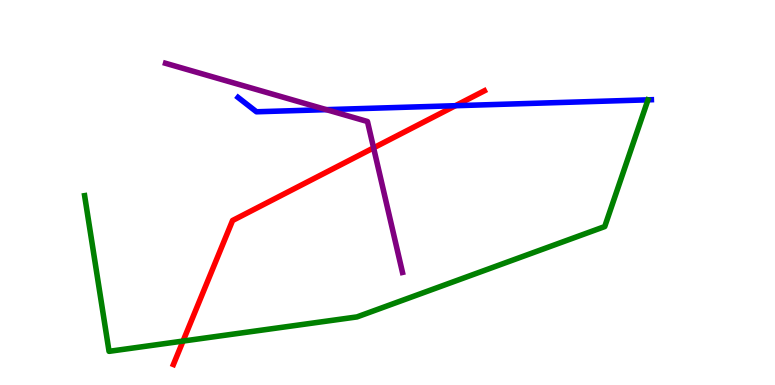[{'lines': ['blue', 'red'], 'intersections': [{'x': 5.88, 'y': 7.25}]}, {'lines': ['green', 'red'], 'intersections': [{'x': 2.36, 'y': 1.14}]}, {'lines': ['purple', 'red'], 'intersections': [{'x': 4.82, 'y': 6.16}]}, {'lines': ['blue', 'green'], 'intersections': []}, {'lines': ['blue', 'purple'], 'intersections': [{'x': 4.21, 'y': 7.15}]}, {'lines': ['green', 'purple'], 'intersections': []}]